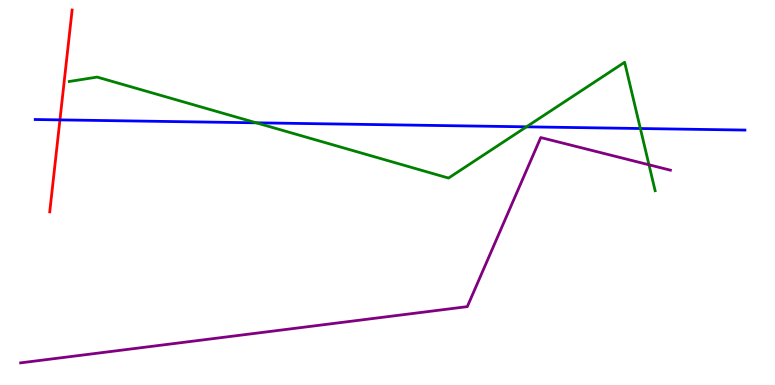[{'lines': ['blue', 'red'], 'intersections': [{'x': 0.773, 'y': 6.89}]}, {'lines': ['green', 'red'], 'intersections': []}, {'lines': ['purple', 'red'], 'intersections': []}, {'lines': ['blue', 'green'], 'intersections': [{'x': 3.31, 'y': 6.81}, {'x': 6.79, 'y': 6.71}, {'x': 8.26, 'y': 6.66}]}, {'lines': ['blue', 'purple'], 'intersections': []}, {'lines': ['green', 'purple'], 'intersections': [{'x': 8.37, 'y': 5.72}]}]